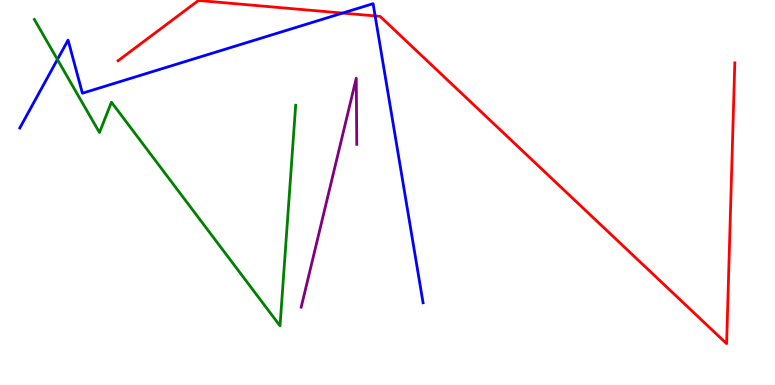[{'lines': ['blue', 'red'], 'intersections': [{'x': 4.42, 'y': 9.66}, {'x': 4.84, 'y': 9.59}]}, {'lines': ['green', 'red'], 'intersections': []}, {'lines': ['purple', 'red'], 'intersections': []}, {'lines': ['blue', 'green'], 'intersections': [{'x': 0.741, 'y': 8.45}]}, {'lines': ['blue', 'purple'], 'intersections': []}, {'lines': ['green', 'purple'], 'intersections': []}]